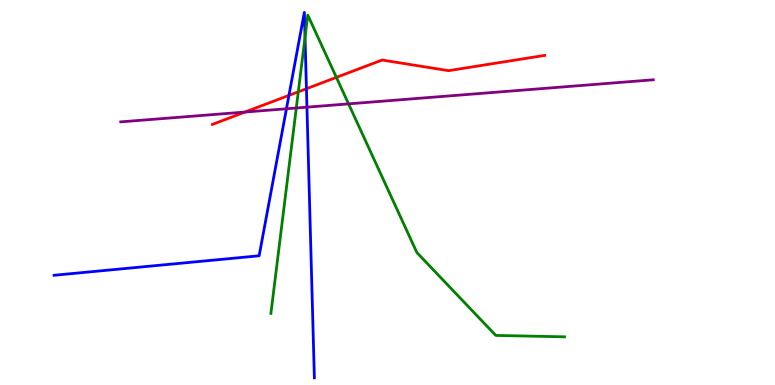[{'lines': ['blue', 'red'], 'intersections': [{'x': 3.73, 'y': 7.52}, {'x': 3.95, 'y': 7.7}]}, {'lines': ['green', 'red'], 'intersections': [{'x': 3.85, 'y': 7.61}, {'x': 4.34, 'y': 7.99}]}, {'lines': ['purple', 'red'], 'intersections': [{'x': 3.16, 'y': 7.09}]}, {'lines': ['blue', 'green'], 'intersections': [{'x': 3.94, 'y': 9.03}]}, {'lines': ['blue', 'purple'], 'intersections': [{'x': 3.7, 'y': 7.17}, {'x': 3.96, 'y': 7.22}]}, {'lines': ['green', 'purple'], 'intersections': [{'x': 3.82, 'y': 7.19}, {'x': 4.5, 'y': 7.3}]}]